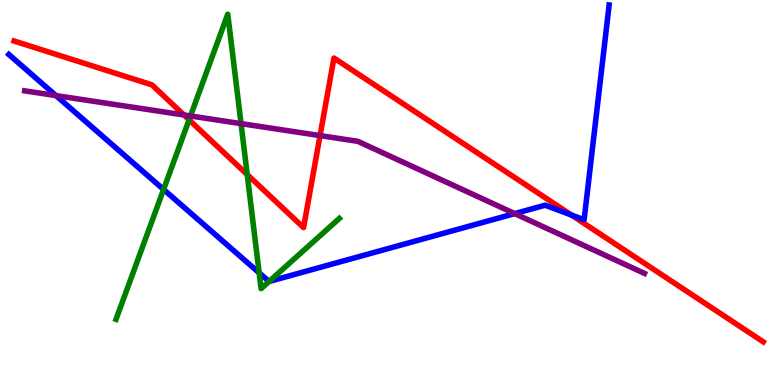[{'lines': ['blue', 'red'], 'intersections': [{'x': 7.37, 'y': 4.41}]}, {'lines': ['green', 'red'], 'intersections': [{'x': 2.44, 'y': 6.89}, {'x': 3.19, 'y': 5.47}]}, {'lines': ['purple', 'red'], 'intersections': [{'x': 2.37, 'y': 7.01}, {'x': 4.13, 'y': 6.48}]}, {'lines': ['blue', 'green'], 'intersections': [{'x': 2.11, 'y': 5.08}, {'x': 3.34, 'y': 2.91}, {'x': 3.47, 'y': 2.69}]}, {'lines': ['blue', 'purple'], 'intersections': [{'x': 0.722, 'y': 7.52}, {'x': 6.64, 'y': 4.45}]}, {'lines': ['green', 'purple'], 'intersections': [{'x': 2.46, 'y': 6.99}, {'x': 3.11, 'y': 6.79}]}]